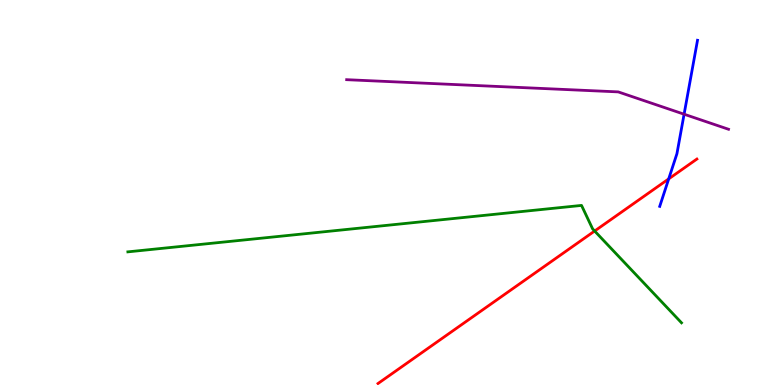[{'lines': ['blue', 'red'], 'intersections': [{'x': 8.63, 'y': 5.35}]}, {'lines': ['green', 'red'], 'intersections': [{'x': 7.67, 'y': 4.0}]}, {'lines': ['purple', 'red'], 'intersections': []}, {'lines': ['blue', 'green'], 'intersections': []}, {'lines': ['blue', 'purple'], 'intersections': [{'x': 8.83, 'y': 7.03}]}, {'lines': ['green', 'purple'], 'intersections': []}]